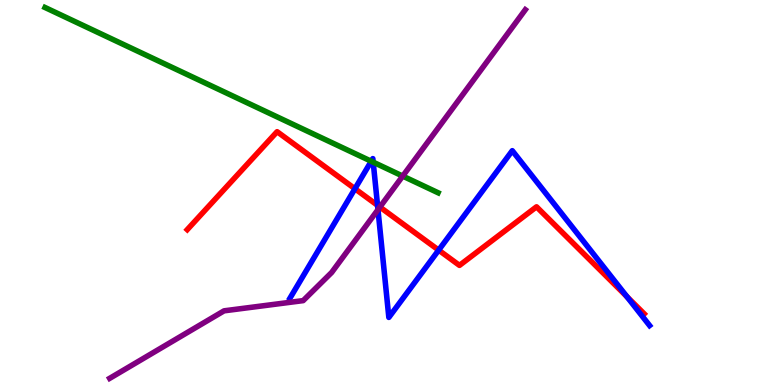[{'lines': ['blue', 'red'], 'intersections': [{'x': 4.58, 'y': 5.1}, {'x': 4.87, 'y': 4.67}, {'x': 5.66, 'y': 3.5}, {'x': 8.09, 'y': 2.29}]}, {'lines': ['green', 'red'], 'intersections': []}, {'lines': ['purple', 'red'], 'intersections': [{'x': 4.9, 'y': 4.62}]}, {'lines': ['blue', 'green'], 'intersections': [{'x': 4.79, 'y': 5.81}, {'x': 4.82, 'y': 5.79}]}, {'lines': ['blue', 'purple'], 'intersections': [{'x': 4.88, 'y': 4.55}]}, {'lines': ['green', 'purple'], 'intersections': [{'x': 5.2, 'y': 5.43}]}]